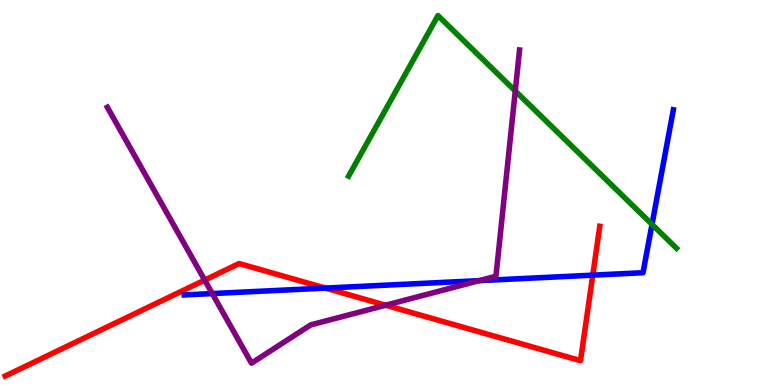[{'lines': ['blue', 'red'], 'intersections': [{'x': 4.2, 'y': 2.52}, {'x': 7.65, 'y': 2.85}]}, {'lines': ['green', 'red'], 'intersections': []}, {'lines': ['purple', 'red'], 'intersections': [{'x': 2.64, 'y': 2.72}, {'x': 4.98, 'y': 2.07}]}, {'lines': ['blue', 'green'], 'intersections': [{'x': 8.41, 'y': 4.17}]}, {'lines': ['blue', 'purple'], 'intersections': [{'x': 2.74, 'y': 2.38}, {'x': 6.18, 'y': 2.71}]}, {'lines': ['green', 'purple'], 'intersections': [{'x': 6.65, 'y': 7.64}]}]